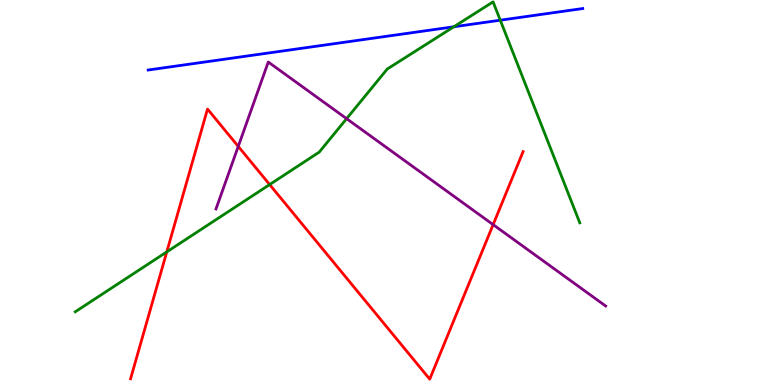[{'lines': ['blue', 'red'], 'intersections': []}, {'lines': ['green', 'red'], 'intersections': [{'x': 2.15, 'y': 3.46}, {'x': 3.48, 'y': 5.21}]}, {'lines': ['purple', 'red'], 'intersections': [{'x': 3.07, 'y': 6.2}, {'x': 6.36, 'y': 4.17}]}, {'lines': ['blue', 'green'], 'intersections': [{'x': 5.86, 'y': 9.3}, {'x': 6.46, 'y': 9.48}]}, {'lines': ['blue', 'purple'], 'intersections': []}, {'lines': ['green', 'purple'], 'intersections': [{'x': 4.47, 'y': 6.92}]}]